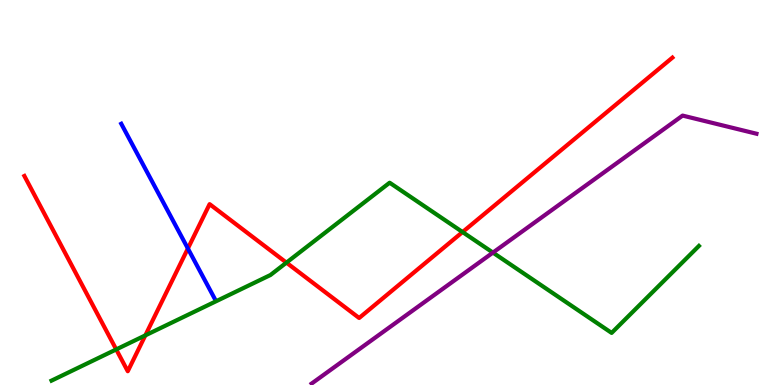[{'lines': ['blue', 'red'], 'intersections': [{'x': 2.42, 'y': 3.55}]}, {'lines': ['green', 'red'], 'intersections': [{'x': 1.5, 'y': 0.924}, {'x': 1.88, 'y': 1.29}, {'x': 3.7, 'y': 3.18}, {'x': 5.97, 'y': 3.97}]}, {'lines': ['purple', 'red'], 'intersections': []}, {'lines': ['blue', 'green'], 'intersections': []}, {'lines': ['blue', 'purple'], 'intersections': []}, {'lines': ['green', 'purple'], 'intersections': [{'x': 6.36, 'y': 3.44}]}]